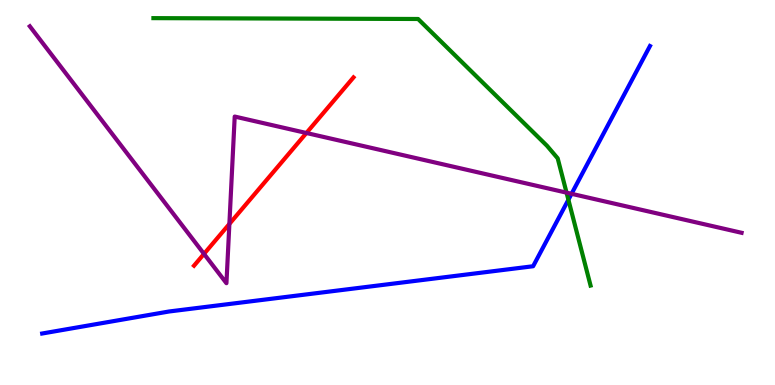[{'lines': ['blue', 'red'], 'intersections': []}, {'lines': ['green', 'red'], 'intersections': []}, {'lines': ['purple', 'red'], 'intersections': [{'x': 2.63, 'y': 3.41}, {'x': 2.96, 'y': 4.18}, {'x': 3.95, 'y': 6.55}]}, {'lines': ['blue', 'green'], 'intersections': [{'x': 7.33, 'y': 4.81}]}, {'lines': ['blue', 'purple'], 'intersections': [{'x': 7.37, 'y': 4.97}]}, {'lines': ['green', 'purple'], 'intersections': [{'x': 7.31, 'y': 5.0}]}]